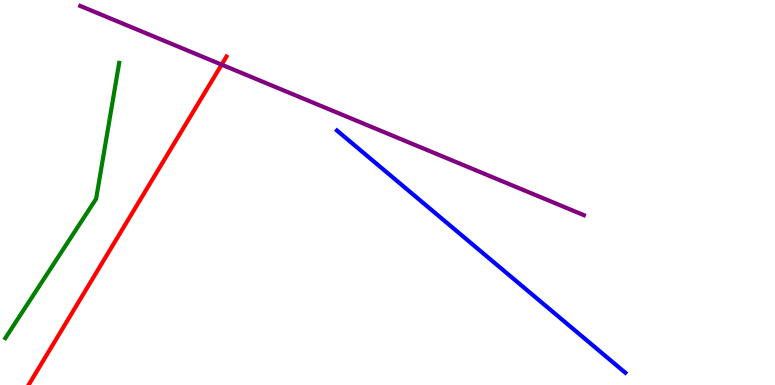[{'lines': ['blue', 'red'], 'intersections': []}, {'lines': ['green', 'red'], 'intersections': []}, {'lines': ['purple', 'red'], 'intersections': [{'x': 2.86, 'y': 8.32}]}, {'lines': ['blue', 'green'], 'intersections': []}, {'lines': ['blue', 'purple'], 'intersections': []}, {'lines': ['green', 'purple'], 'intersections': []}]